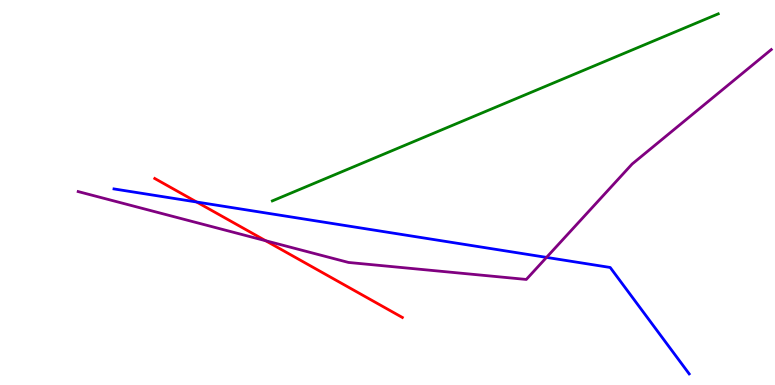[{'lines': ['blue', 'red'], 'intersections': [{'x': 2.54, 'y': 4.75}]}, {'lines': ['green', 'red'], 'intersections': []}, {'lines': ['purple', 'red'], 'intersections': [{'x': 3.43, 'y': 3.75}]}, {'lines': ['blue', 'green'], 'intersections': []}, {'lines': ['blue', 'purple'], 'intersections': [{'x': 7.05, 'y': 3.31}]}, {'lines': ['green', 'purple'], 'intersections': []}]